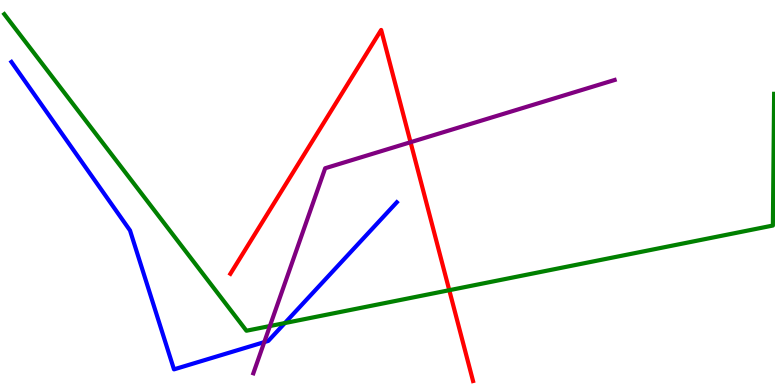[{'lines': ['blue', 'red'], 'intersections': []}, {'lines': ['green', 'red'], 'intersections': [{'x': 5.8, 'y': 2.46}]}, {'lines': ['purple', 'red'], 'intersections': [{'x': 5.3, 'y': 6.31}]}, {'lines': ['blue', 'green'], 'intersections': [{'x': 3.68, 'y': 1.61}]}, {'lines': ['blue', 'purple'], 'intersections': [{'x': 3.41, 'y': 1.11}]}, {'lines': ['green', 'purple'], 'intersections': [{'x': 3.48, 'y': 1.53}]}]